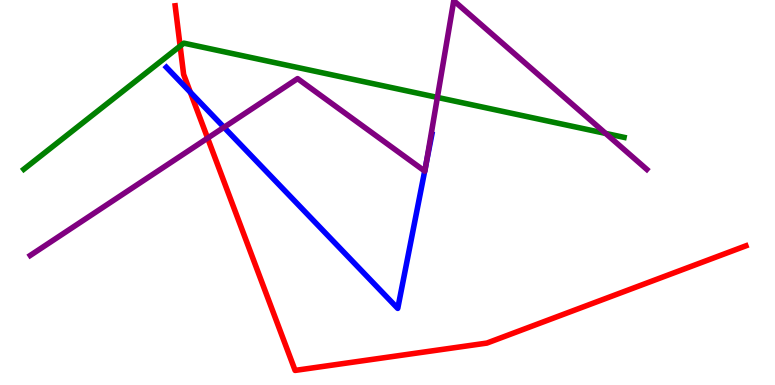[{'lines': ['blue', 'red'], 'intersections': [{'x': 2.46, 'y': 7.6}]}, {'lines': ['green', 'red'], 'intersections': [{'x': 2.32, 'y': 8.8}]}, {'lines': ['purple', 'red'], 'intersections': [{'x': 2.68, 'y': 6.41}]}, {'lines': ['blue', 'green'], 'intersections': []}, {'lines': ['blue', 'purple'], 'intersections': [{'x': 2.89, 'y': 6.69}, {'x': 5.48, 'y': 5.56}, {'x': 5.5, 'y': 5.76}]}, {'lines': ['green', 'purple'], 'intersections': [{'x': 5.64, 'y': 7.47}, {'x': 7.81, 'y': 6.53}]}]